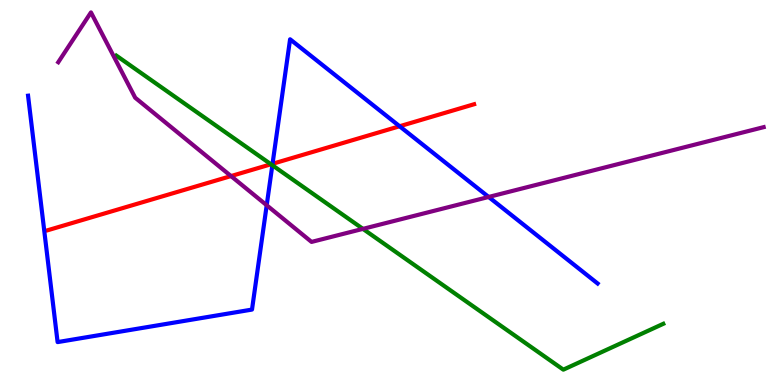[{'lines': ['blue', 'red'], 'intersections': [{'x': 3.52, 'y': 5.75}, {'x': 5.16, 'y': 6.72}]}, {'lines': ['green', 'red'], 'intersections': [{'x': 3.5, 'y': 5.73}]}, {'lines': ['purple', 'red'], 'intersections': [{'x': 2.98, 'y': 5.43}]}, {'lines': ['blue', 'green'], 'intersections': [{'x': 3.51, 'y': 5.71}]}, {'lines': ['blue', 'purple'], 'intersections': [{'x': 3.44, 'y': 4.67}, {'x': 6.31, 'y': 4.88}]}, {'lines': ['green', 'purple'], 'intersections': [{'x': 4.68, 'y': 4.06}]}]